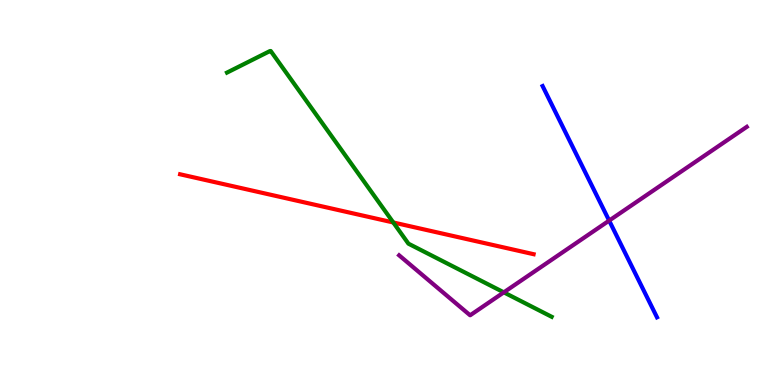[{'lines': ['blue', 'red'], 'intersections': []}, {'lines': ['green', 'red'], 'intersections': [{'x': 5.07, 'y': 4.22}]}, {'lines': ['purple', 'red'], 'intersections': []}, {'lines': ['blue', 'green'], 'intersections': []}, {'lines': ['blue', 'purple'], 'intersections': [{'x': 7.86, 'y': 4.27}]}, {'lines': ['green', 'purple'], 'intersections': [{'x': 6.5, 'y': 2.41}]}]